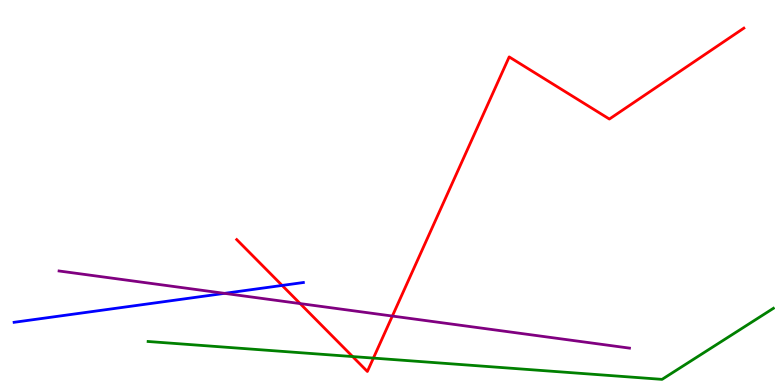[{'lines': ['blue', 'red'], 'intersections': [{'x': 3.64, 'y': 2.59}]}, {'lines': ['green', 'red'], 'intersections': [{'x': 4.55, 'y': 0.739}, {'x': 4.82, 'y': 0.699}]}, {'lines': ['purple', 'red'], 'intersections': [{'x': 3.87, 'y': 2.11}, {'x': 5.06, 'y': 1.79}]}, {'lines': ['blue', 'green'], 'intersections': []}, {'lines': ['blue', 'purple'], 'intersections': [{'x': 2.9, 'y': 2.38}]}, {'lines': ['green', 'purple'], 'intersections': []}]